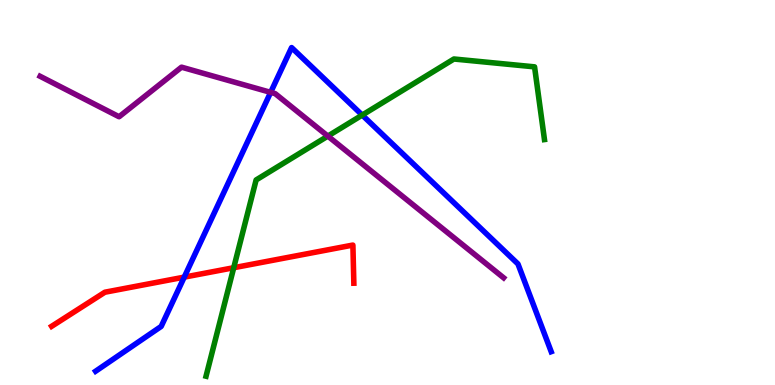[{'lines': ['blue', 'red'], 'intersections': [{'x': 2.38, 'y': 2.8}]}, {'lines': ['green', 'red'], 'intersections': [{'x': 3.02, 'y': 3.05}]}, {'lines': ['purple', 'red'], 'intersections': []}, {'lines': ['blue', 'green'], 'intersections': [{'x': 4.67, 'y': 7.01}]}, {'lines': ['blue', 'purple'], 'intersections': [{'x': 3.49, 'y': 7.6}]}, {'lines': ['green', 'purple'], 'intersections': [{'x': 4.23, 'y': 6.46}]}]